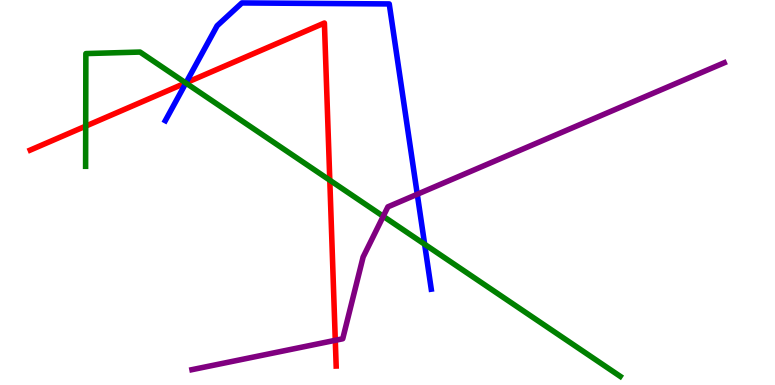[{'lines': ['blue', 'red'], 'intersections': [{'x': 2.4, 'y': 7.85}]}, {'lines': ['green', 'red'], 'intersections': [{'x': 1.11, 'y': 6.72}, {'x': 2.4, 'y': 7.85}, {'x': 4.26, 'y': 5.32}]}, {'lines': ['purple', 'red'], 'intersections': [{'x': 4.33, 'y': 1.16}]}, {'lines': ['blue', 'green'], 'intersections': [{'x': 2.4, 'y': 7.84}, {'x': 5.48, 'y': 3.66}]}, {'lines': ['blue', 'purple'], 'intersections': [{'x': 5.38, 'y': 4.95}]}, {'lines': ['green', 'purple'], 'intersections': [{'x': 4.95, 'y': 4.38}]}]